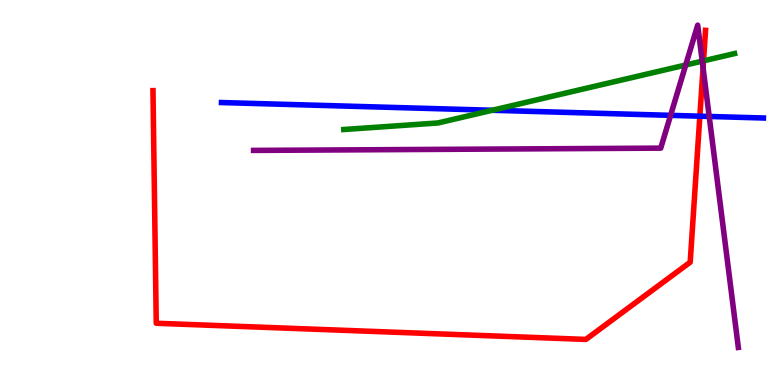[{'lines': ['blue', 'red'], 'intersections': [{'x': 9.03, 'y': 6.98}]}, {'lines': ['green', 'red'], 'intersections': [{'x': 9.08, 'y': 8.42}]}, {'lines': ['purple', 'red'], 'intersections': [{'x': 9.07, 'y': 8.24}]}, {'lines': ['blue', 'green'], 'intersections': [{'x': 6.35, 'y': 7.14}]}, {'lines': ['blue', 'purple'], 'intersections': [{'x': 8.65, 'y': 7.0}, {'x': 9.15, 'y': 6.98}]}, {'lines': ['green', 'purple'], 'intersections': [{'x': 8.85, 'y': 8.31}, {'x': 9.06, 'y': 8.41}]}]